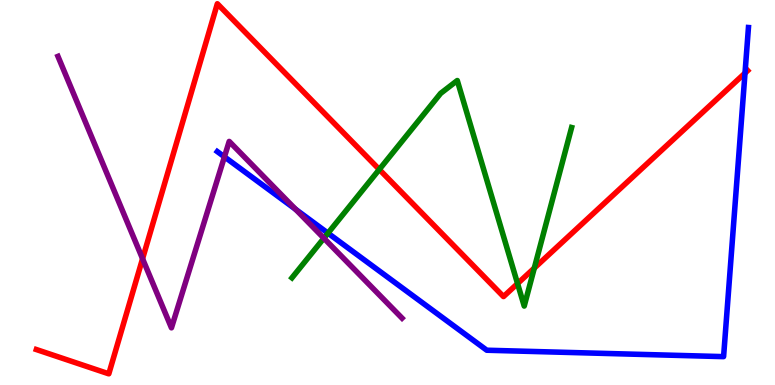[{'lines': ['blue', 'red'], 'intersections': [{'x': 9.61, 'y': 8.1}]}, {'lines': ['green', 'red'], 'intersections': [{'x': 4.89, 'y': 5.6}, {'x': 6.68, 'y': 2.63}, {'x': 6.89, 'y': 3.04}]}, {'lines': ['purple', 'red'], 'intersections': [{'x': 1.84, 'y': 3.28}]}, {'lines': ['blue', 'green'], 'intersections': [{'x': 4.23, 'y': 3.94}]}, {'lines': ['blue', 'purple'], 'intersections': [{'x': 2.9, 'y': 5.93}, {'x': 3.81, 'y': 4.56}]}, {'lines': ['green', 'purple'], 'intersections': [{'x': 4.18, 'y': 3.81}]}]